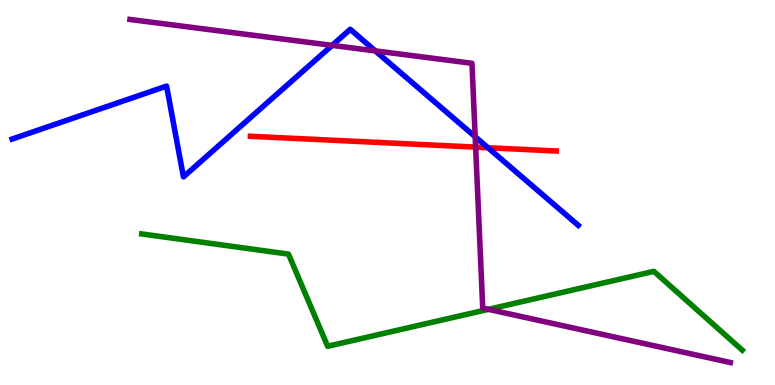[{'lines': ['blue', 'red'], 'intersections': [{'x': 6.3, 'y': 6.16}]}, {'lines': ['green', 'red'], 'intersections': []}, {'lines': ['purple', 'red'], 'intersections': [{'x': 6.14, 'y': 6.18}]}, {'lines': ['blue', 'green'], 'intersections': []}, {'lines': ['blue', 'purple'], 'intersections': [{'x': 4.29, 'y': 8.82}, {'x': 4.84, 'y': 8.68}, {'x': 6.13, 'y': 6.45}]}, {'lines': ['green', 'purple'], 'intersections': [{'x': 6.3, 'y': 1.97}]}]